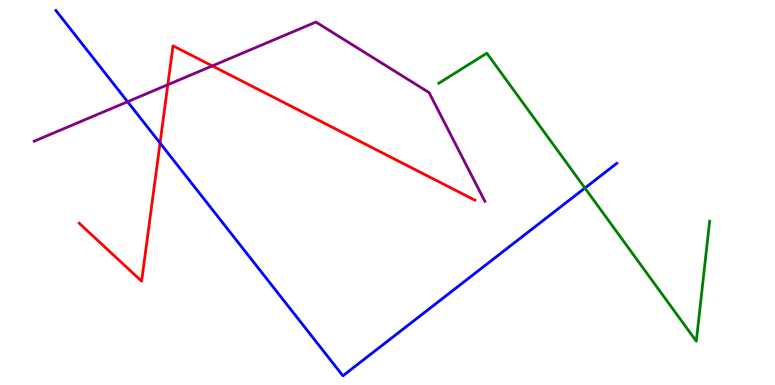[{'lines': ['blue', 'red'], 'intersections': [{'x': 2.07, 'y': 6.28}]}, {'lines': ['green', 'red'], 'intersections': []}, {'lines': ['purple', 'red'], 'intersections': [{'x': 2.17, 'y': 7.8}, {'x': 2.74, 'y': 8.29}]}, {'lines': ['blue', 'green'], 'intersections': [{'x': 7.55, 'y': 5.12}]}, {'lines': ['blue', 'purple'], 'intersections': [{'x': 1.65, 'y': 7.36}]}, {'lines': ['green', 'purple'], 'intersections': []}]